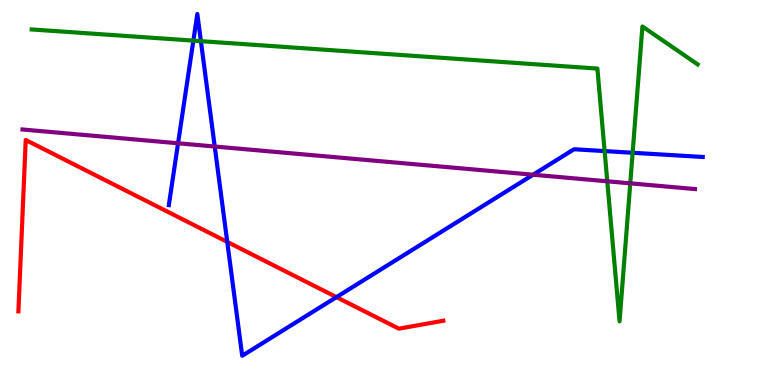[{'lines': ['blue', 'red'], 'intersections': [{'x': 2.93, 'y': 3.72}, {'x': 4.34, 'y': 2.28}]}, {'lines': ['green', 'red'], 'intersections': []}, {'lines': ['purple', 'red'], 'intersections': []}, {'lines': ['blue', 'green'], 'intersections': [{'x': 2.49, 'y': 8.94}, {'x': 2.59, 'y': 8.93}, {'x': 7.8, 'y': 6.08}, {'x': 8.16, 'y': 6.03}]}, {'lines': ['blue', 'purple'], 'intersections': [{'x': 2.3, 'y': 6.28}, {'x': 2.77, 'y': 6.19}, {'x': 6.88, 'y': 5.46}]}, {'lines': ['green', 'purple'], 'intersections': [{'x': 7.84, 'y': 5.29}, {'x': 8.13, 'y': 5.24}]}]